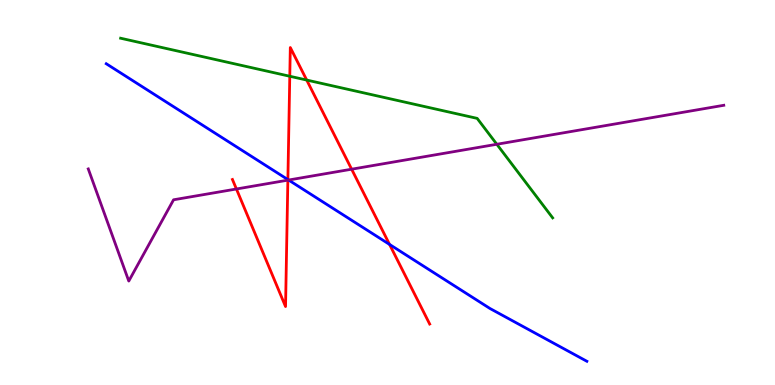[{'lines': ['blue', 'red'], 'intersections': [{'x': 3.71, 'y': 5.34}, {'x': 5.03, 'y': 3.65}]}, {'lines': ['green', 'red'], 'intersections': [{'x': 3.74, 'y': 8.02}, {'x': 3.96, 'y': 7.92}]}, {'lines': ['purple', 'red'], 'intersections': [{'x': 3.05, 'y': 5.09}, {'x': 3.71, 'y': 5.32}, {'x': 4.54, 'y': 5.61}]}, {'lines': ['blue', 'green'], 'intersections': []}, {'lines': ['blue', 'purple'], 'intersections': [{'x': 3.72, 'y': 5.32}]}, {'lines': ['green', 'purple'], 'intersections': [{'x': 6.41, 'y': 6.25}]}]